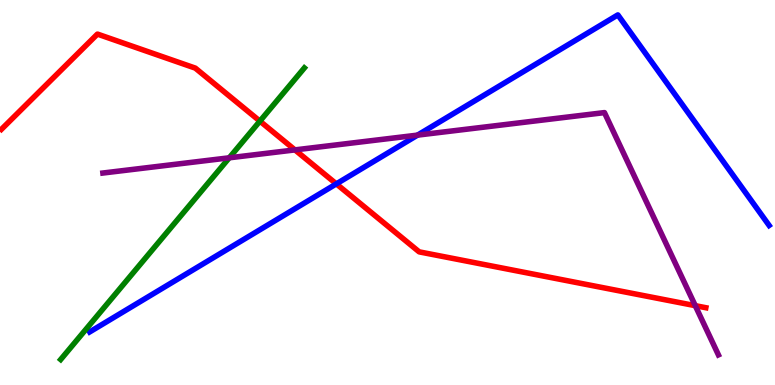[{'lines': ['blue', 'red'], 'intersections': [{'x': 4.34, 'y': 5.22}]}, {'lines': ['green', 'red'], 'intersections': [{'x': 3.35, 'y': 6.85}]}, {'lines': ['purple', 'red'], 'intersections': [{'x': 3.81, 'y': 6.11}, {'x': 8.97, 'y': 2.06}]}, {'lines': ['blue', 'green'], 'intersections': []}, {'lines': ['blue', 'purple'], 'intersections': [{'x': 5.39, 'y': 6.49}]}, {'lines': ['green', 'purple'], 'intersections': [{'x': 2.96, 'y': 5.9}]}]